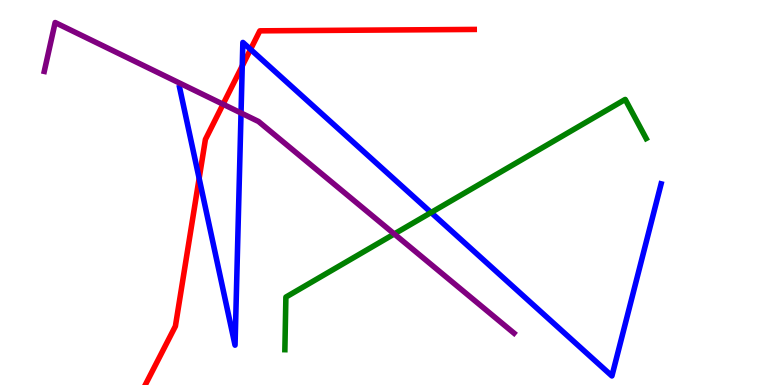[{'lines': ['blue', 'red'], 'intersections': [{'x': 2.57, 'y': 5.37}, {'x': 3.13, 'y': 8.29}, {'x': 3.23, 'y': 8.72}]}, {'lines': ['green', 'red'], 'intersections': []}, {'lines': ['purple', 'red'], 'intersections': [{'x': 2.88, 'y': 7.29}]}, {'lines': ['blue', 'green'], 'intersections': [{'x': 5.56, 'y': 4.48}]}, {'lines': ['blue', 'purple'], 'intersections': [{'x': 3.11, 'y': 7.07}]}, {'lines': ['green', 'purple'], 'intersections': [{'x': 5.09, 'y': 3.92}]}]